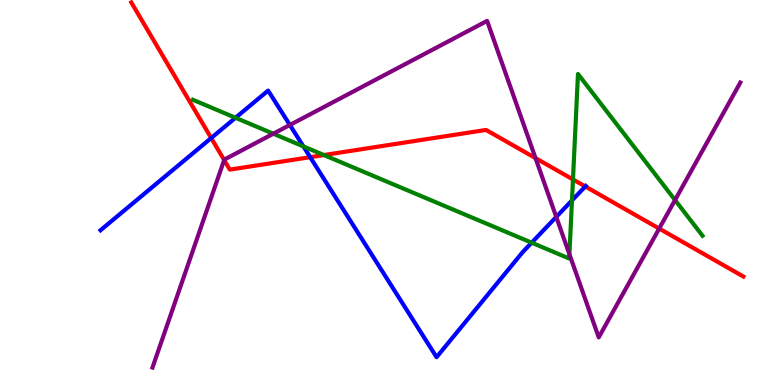[{'lines': ['blue', 'red'], 'intersections': [{'x': 2.73, 'y': 6.41}, {'x': 4.0, 'y': 5.92}, {'x': 7.55, 'y': 5.16}]}, {'lines': ['green', 'red'], 'intersections': [{'x': 4.18, 'y': 5.97}, {'x': 7.39, 'y': 5.34}]}, {'lines': ['purple', 'red'], 'intersections': [{'x': 2.89, 'y': 5.84}, {'x': 6.91, 'y': 5.89}, {'x': 8.51, 'y': 4.06}]}, {'lines': ['blue', 'green'], 'intersections': [{'x': 3.04, 'y': 6.94}, {'x': 3.91, 'y': 6.2}, {'x': 6.86, 'y': 3.7}, {'x': 7.38, 'y': 4.79}]}, {'lines': ['blue', 'purple'], 'intersections': [{'x': 3.74, 'y': 6.75}, {'x': 7.18, 'y': 4.37}]}, {'lines': ['green', 'purple'], 'intersections': [{'x': 3.53, 'y': 6.53}, {'x': 7.35, 'y': 3.4}, {'x': 8.71, 'y': 4.8}]}]